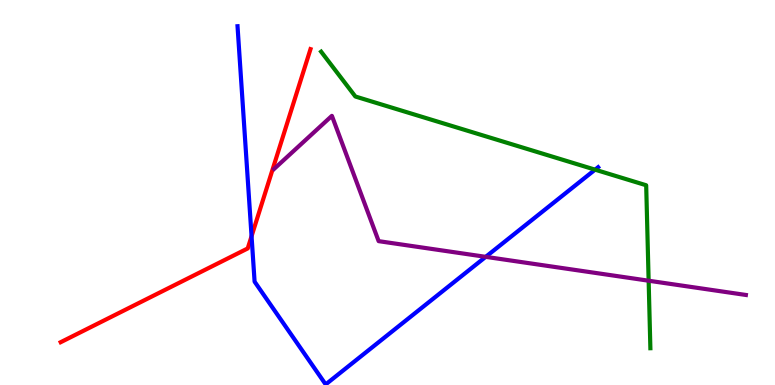[{'lines': ['blue', 'red'], 'intersections': [{'x': 3.25, 'y': 3.86}]}, {'lines': ['green', 'red'], 'intersections': []}, {'lines': ['purple', 'red'], 'intersections': []}, {'lines': ['blue', 'green'], 'intersections': [{'x': 7.68, 'y': 5.59}]}, {'lines': ['blue', 'purple'], 'intersections': [{'x': 6.27, 'y': 3.33}]}, {'lines': ['green', 'purple'], 'intersections': [{'x': 8.37, 'y': 2.71}]}]